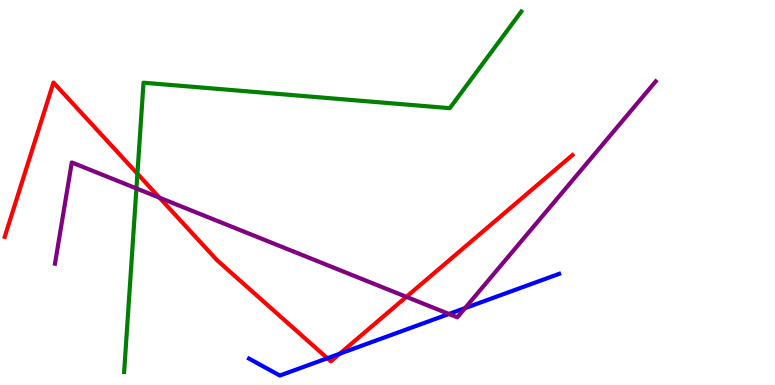[{'lines': ['blue', 'red'], 'intersections': [{'x': 4.22, 'y': 0.695}, {'x': 4.38, 'y': 0.811}]}, {'lines': ['green', 'red'], 'intersections': [{'x': 1.77, 'y': 5.49}]}, {'lines': ['purple', 'red'], 'intersections': [{'x': 2.06, 'y': 4.87}, {'x': 5.24, 'y': 2.29}]}, {'lines': ['blue', 'green'], 'intersections': []}, {'lines': ['blue', 'purple'], 'intersections': [{'x': 5.79, 'y': 1.85}, {'x': 6.0, 'y': 2.0}]}, {'lines': ['green', 'purple'], 'intersections': [{'x': 1.76, 'y': 5.11}]}]